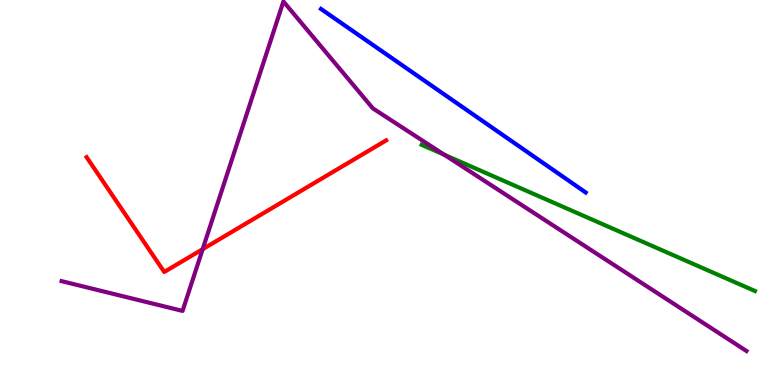[{'lines': ['blue', 'red'], 'intersections': []}, {'lines': ['green', 'red'], 'intersections': []}, {'lines': ['purple', 'red'], 'intersections': [{'x': 2.62, 'y': 3.53}]}, {'lines': ['blue', 'green'], 'intersections': []}, {'lines': ['blue', 'purple'], 'intersections': []}, {'lines': ['green', 'purple'], 'intersections': [{'x': 5.73, 'y': 5.98}]}]